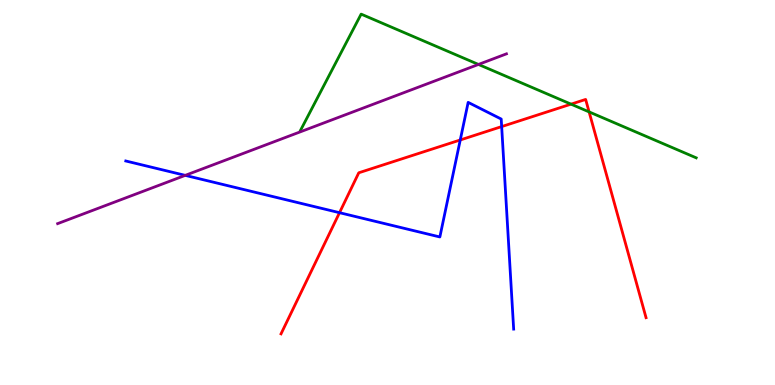[{'lines': ['blue', 'red'], 'intersections': [{'x': 4.38, 'y': 4.48}, {'x': 5.94, 'y': 6.36}, {'x': 6.47, 'y': 6.71}]}, {'lines': ['green', 'red'], 'intersections': [{'x': 7.37, 'y': 7.29}, {'x': 7.6, 'y': 7.09}]}, {'lines': ['purple', 'red'], 'intersections': []}, {'lines': ['blue', 'green'], 'intersections': []}, {'lines': ['blue', 'purple'], 'intersections': [{'x': 2.39, 'y': 5.45}]}, {'lines': ['green', 'purple'], 'intersections': [{'x': 6.17, 'y': 8.33}]}]